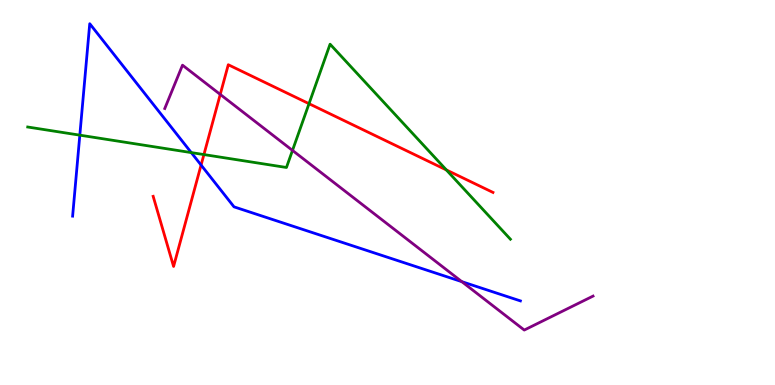[{'lines': ['blue', 'red'], 'intersections': [{'x': 2.59, 'y': 5.71}]}, {'lines': ['green', 'red'], 'intersections': [{'x': 2.63, 'y': 5.99}, {'x': 3.99, 'y': 7.31}, {'x': 5.76, 'y': 5.59}]}, {'lines': ['purple', 'red'], 'intersections': [{'x': 2.84, 'y': 7.55}]}, {'lines': ['blue', 'green'], 'intersections': [{'x': 1.03, 'y': 6.49}, {'x': 2.47, 'y': 6.04}]}, {'lines': ['blue', 'purple'], 'intersections': [{'x': 5.96, 'y': 2.68}]}, {'lines': ['green', 'purple'], 'intersections': [{'x': 3.77, 'y': 6.09}]}]